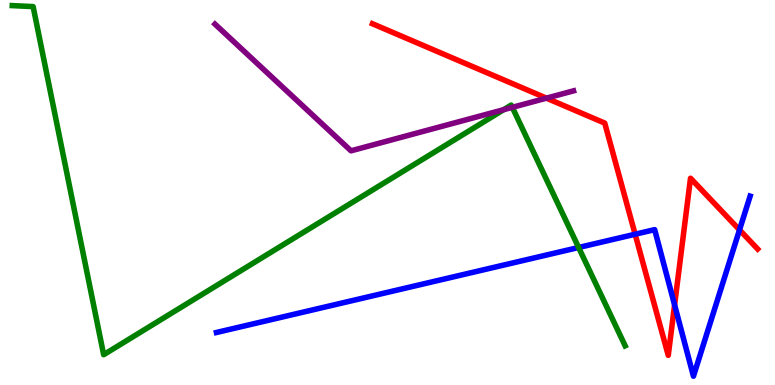[{'lines': ['blue', 'red'], 'intersections': [{'x': 8.2, 'y': 3.92}, {'x': 8.7, 'y': 2.08}, {'x': 9.54, 'y': 4.03}]}, {'lines': ['green', 'red'], 'intersections': []}, {'lines': ['purple', 'red'], 'intersections': [{'x': 7.05, 'y': 7.45}]}, {'lines': ['blue', 'green'], 'intersections': [{'x': 7.47, 'y': 3.57}]}, {'lines': ['blue', 'purple'], 'intersections': []}, {'lines': ['green', 'purple'], 'intersections': [{'x': 6.5, 'y': 7.15}, {'x': 6.61, 'y': 7.21}]}]